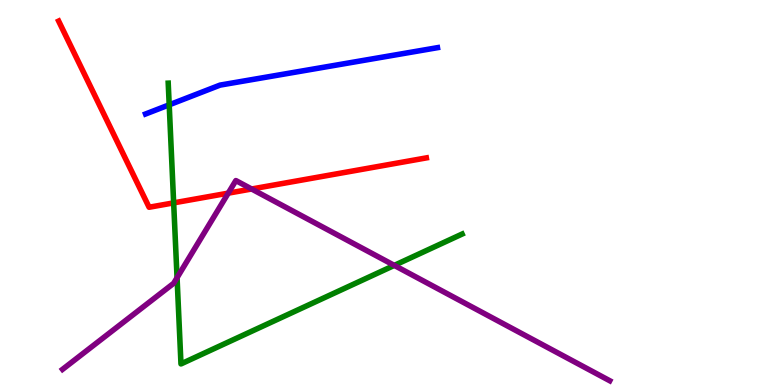[{'lines': ['blue', 'red'], 'intersections': []}, {'lines': ['green', 'red'], 'intersections': [{'x': 2.24, 'y': 4.73}]}, {'lines': ['purple', 'red'], 'intersections': [{'x': 2.94, 'y': 4.98}, {'x': 3.25, 'y': 5.09}]}, {'lines': ['blue', 'green'], 'intersections': [{'x': 2.18, 'y': 7.28}]}, {'lines': ['blue', 'purple'], 'intersections': []}, {'lines': ['green', 'purple'], 'intersections': [{'x': 2.28, 'y': 2.79}, {'x': 5.09, 'y': 3.11}]}]